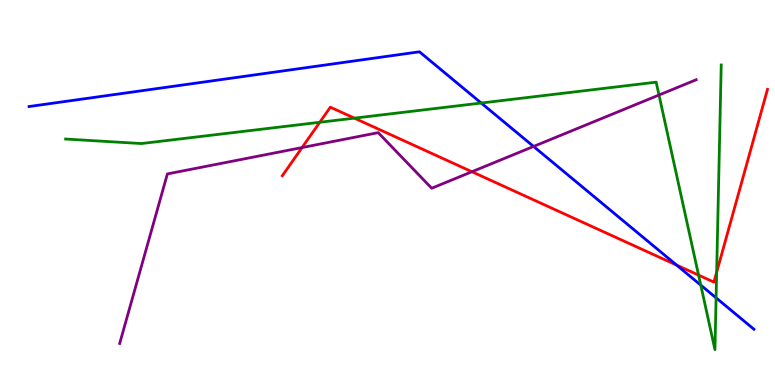[{'lines': ['blue', 'red'], 'intersections': [{'x': 8.73, 'y': 3.11}]}, {'lines': ['green', 'red'], 'intersections': [{'x': 4.13, 'y': 6.82}, {'x': 4.57, 'y': 6.93}, {'x': 9.01, 'y': 2.85}, {'x': 9.25, 'y': 2.93}]}, {'lines': ['purple', 'red'], 'intersections': [{'x': 3.9, 'y': 6.17}, {'x': 6.09, 'y': 5.54}]}, {'lines': ['blue', 'green'], 'intersections': [{'x': 6.21, 'y': 7.32}, {'x': 9.04, 'y': 2.59}, {'x': 9.24, 'y': 2.26}]}, {'lines': ['blue', 'purple'], 'intersections': [{'x': 6.88, 'y': 6.2}]}, {'lines': ['green', 'purple'], 'intersections': [{'x': 8.5, 'y': 7.53}]}]